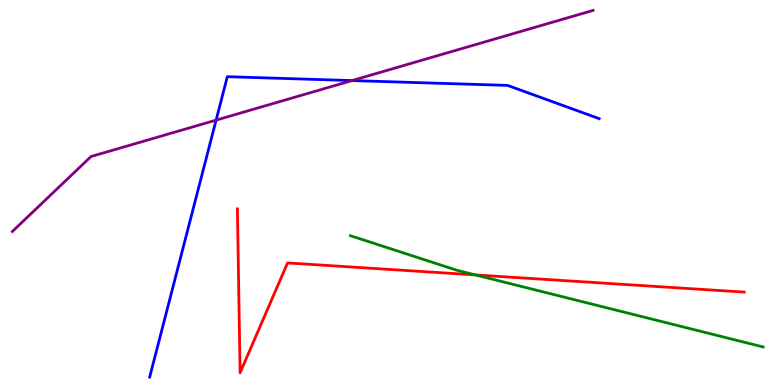[{'lines': ['blue', 'red'], 'intersections': []}, {'lines': ['green', 'red'], 'intersections': [{'x': 6.13, 'y': 2.86}]}, {'lines': ['purple', 'red'], 'intersections': []}, {'lines': ['blue', 'green'], 'intersections': []}, {'lines': ['blue', 'purple'], 'intersections': [{'x': 2.79, 'y': 6.88}, {'x': 4.54, 'y': 7.91}]}, {'lines': ['green', 'purple'], 'intersections': []}]